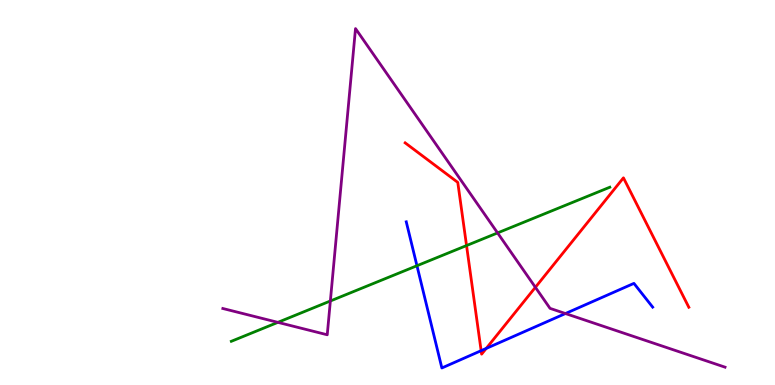[{'lines': ['blue', 'red'], 'intersections': [{'x': 6.21, 'y': 0.891}, {'x': 6.27, 'y': 0.95}]}, {'lines': ['green', 'red'], 'intersections': [{'x': 6.02, 'y': 3.62}]}, {'lines': ['purple', 'red'], 'intersections': [{'x': 6.91, 'y': 2.54}]}, {'lines': ['blue', 'green'], 'intersections': [{'x': 5.38, 'y': 3.1}]}, {'lines': ['blue', 'purple'], 'intersections': [{'x': 7.3, 'y': 1.86}]}, {'lines': ['green', 'purple'], 'intersections': [{'x': 3.59, 'y': 1.63}, {'x': 4.26, 'y': 2.18}, {'x': 6.42, 'y': 3.95}]}]